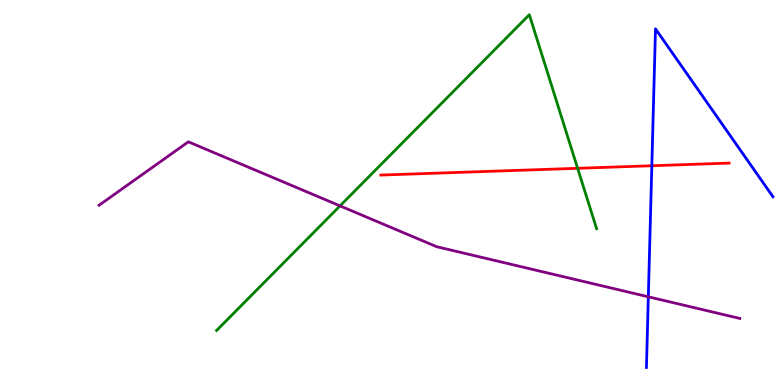[{'lines': ['blue', 'red'], 'intersections': [{'x': 8.41, 'y': 5.69}]}, {'lines': ['green', 'red'], 'intersections': [{'x': 7.45, 'y': 5.63}]}, {'lines': ['purple', 'red'], 'intersections': []}, {'lines': ['blue', 'green'], 'intersections': []}, {'lines': ['blue', 'purple'], 'intersections': [{'x': 8.37, 'y': 2.29}]}, {'lines': ['green', 'purple'], 'intersections': [{'x': 4.39, 'y': 4.65}]}]